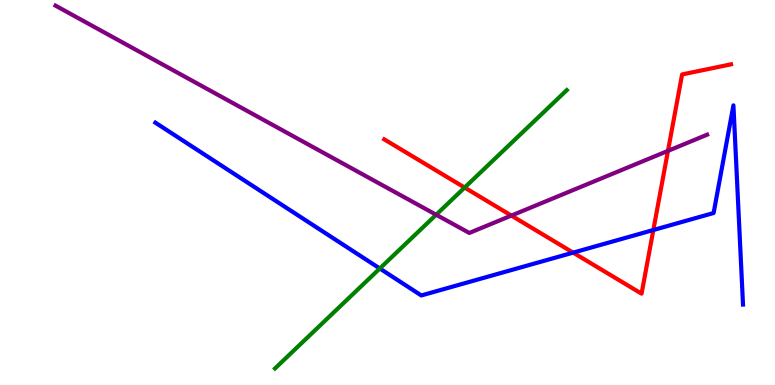[{'lines': ['blue', 'red'], 'intersections': [{'x': 7.4, 'y': 3.44}, {'x': 8.43, 'y': 4.03}]}, {'lines': ['green', 'red'], 'intersections': [{'x': 6.0, 'y': 5.13}]}, {'lines': ['purple', 'red'], 'intersections': [{'x': 6.6, 'y': 4.4}, {'x': 8.62, 'y': 6.08}]}, {'lines': ['blue', 'green'], 'intersections': [{'x': 4.9, 'y': 3.03}]}, {'lines': ['blue', 'purple'], 'intersections': []}, {'lines': ['green', 'purple'], 'intersections': [{'x': 5.63, 'y': 4.42}]}]